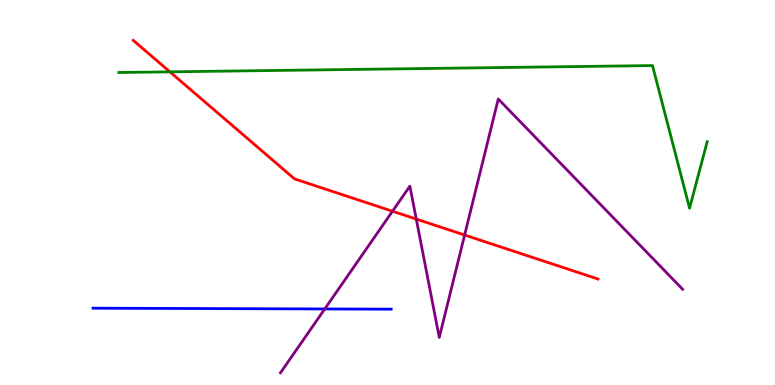[{'lines': ['blue', 'red'], 'intersections': []}, {'lines': ['green', 'red'], 'intersections': [{'x': 2.19, 'y': 8.13}]}, {'lines': ['purple', 'red'], 'intersections': [{'x': 5.06, 'y': 4.51}, {'x': 5.37, 'y': 4.31}, {'x': 6.0, 'y': 3.9}]}, {'lines': ['blue', 'green'], 'intersections': []}, {'lines': ['blue', 'purple'], 'intersections': [{'x': 4.19, 'y': 1.98}]}, {'lines': ['green', 'purple'], 'intersections': []}]